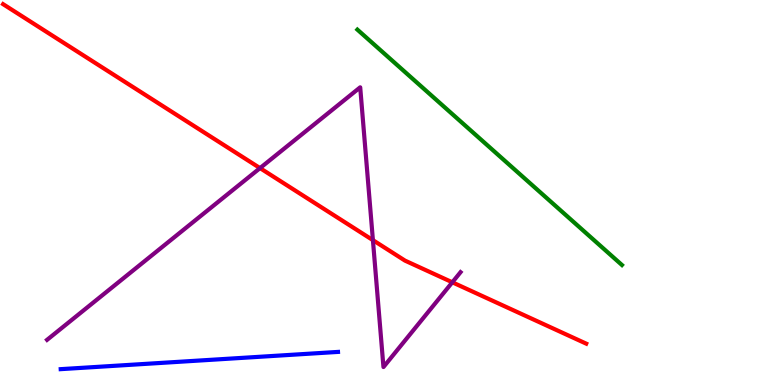[{'lines': ['blue', 'red'], 'intersections': []}, {'lines': ['green', 'red'], 'intersections': []}, {'lines': ['purple', 'red'], 'intersections': [{'x': 3.36, 'y': 5.63}, {'x': 4.81, 'y': 3.76}, {'x': 5.84, 'y': 2.67}]}, {'lines': ['blue', 'green'], 'intersections': []}, {'lines': ['blue', 'purple'], 'intersections': []}, {'lines': ['green', 'purple'], 'intersections': []}]